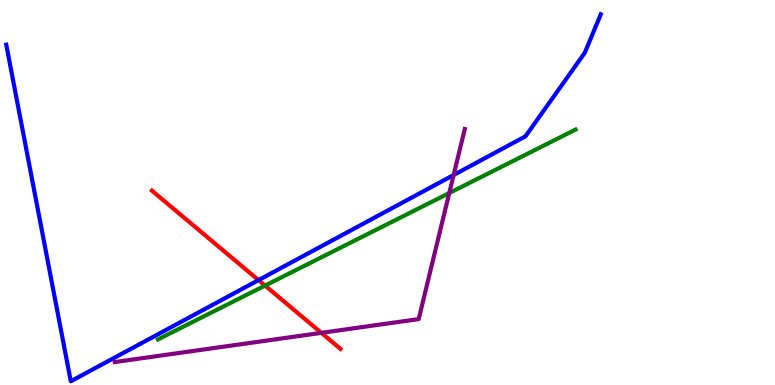[{'lines': ['blue', 'red'], 'intersections': [{'x': 3.34, 'y': 2.72}]}, {'lines': ['green', 'red'], 'intersections': [{'x': 3.42, 'y': 2.58}]}, {'lines': ['purple', 'red'], 'intersections': [{'x': 4.15, 'y': 1.35}]}, {'lines': ['blue', 'green'], 'intersections': []}, {'lines': ['blue', 'purple'], 'intersections': [{'x': 5.85, 'y': 5.45}]}, {'lines': ['green', 'purple'], 'intersections': [{'x': 5.8, 'y': 4.99}]}]